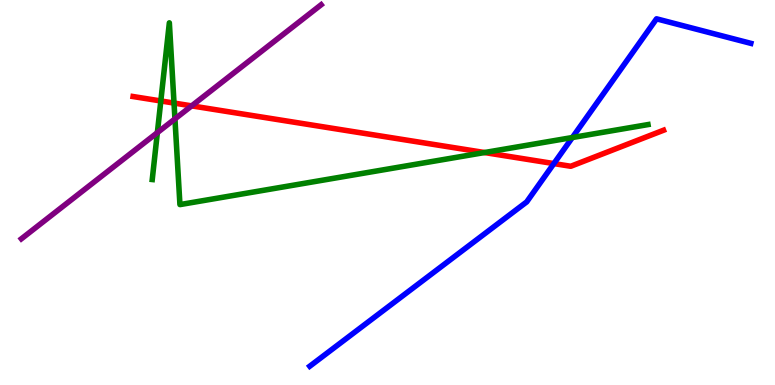[{'lines': ['blue', 'red'], 'intersections': [{'x': 7.15, 'y': 5.75}]}, {'lines': ['green', 'red'], 'intersections': [{'x': 2.08, 'y': 7.38}, {'x': 2.25, 'y': 7.32}, {'x': 6.25, 'y': 6.04}]}, {'lines': ['purple', 'red'], 'intersections': [{'x': 2.47, 'y': 7.25}]}, {'lines': ['blue', 'green'], 'intersections': [{'x': 7.39, 'y': 6.43}]}, {'lines': ['blue', 'purple'], 'intersections': []}, {'lines': ['green', 'purple'], 'intersections': [{'x': 2.03, 'y': 6.55}, {'x': 2.26, 'y': 6.91}]}]